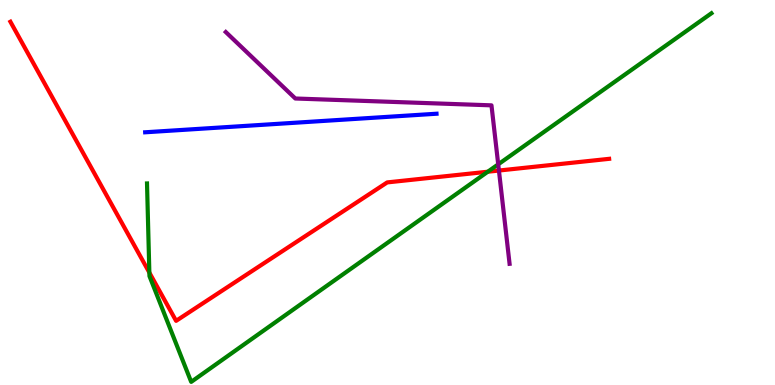[{'lines': ['blue', 'red'], 'intersections': []}, {'lines': ['green', 'red'], 'intersections': [{'x': 1.93, 'y': 2.92}, {'x': 6.29, 'y': 5.54}]}, {'lines': ['purple', 'red'], 'intersections': [{'x': 6.44, 'y': 5.57}]}, {'lines': ['blue', 'green'], 'intersections': []}, {'lines': ['blue', 'purple'], 'intersections': []}, {'lines': ['green', 'purple'], 'intersections': [{'x': 6.43, 'y': 5.73}]}]